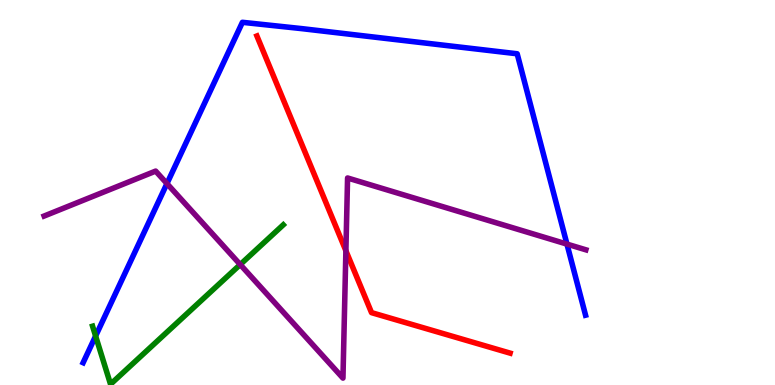[{'lines': ['blue', 'red'], 'intersections': []}, {'lines': ['green', 'red'], 'intersections': []}, {'lines': ['purple', 'red'], 'intersections': [{'x': 4.46, 'y': 3.49}]}, {'lines': ['blue', 'green'], 'intersections': [{'x': 1.23, 'y': 1.27}]}, {'lines': ['blue', 'purple'], 'intersections': [{'x': 2.15, 'y': 5.23}, {'x': 7.32, 'y': 3.66}]}, {'lines': ['green', 'purple'], 'intersections': [{'x': 3.1, 'y': 3.13}]}]